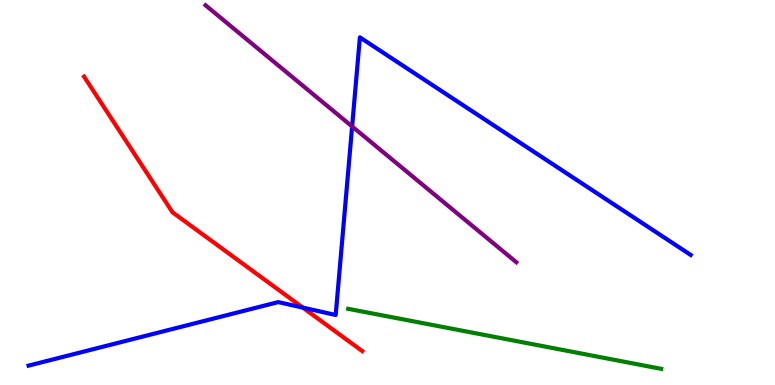[{'lines': ['blue', 'red'], 'intersections': [{'x': 3.91, 'y': 2.01}]}, {'lines': ['green', 'red'], 'intersections': []}, {'lines': ['purple', 'red'], 'intersections': []}, {'lines': ['blue', 'green'], 'intersections': []}, {'lines': ['blue', 'purple'], 'intersections': [{'x': 4.54, 'y': 6.72}]}, {'lines': ['green', 'purple'], 'intersections': []}]